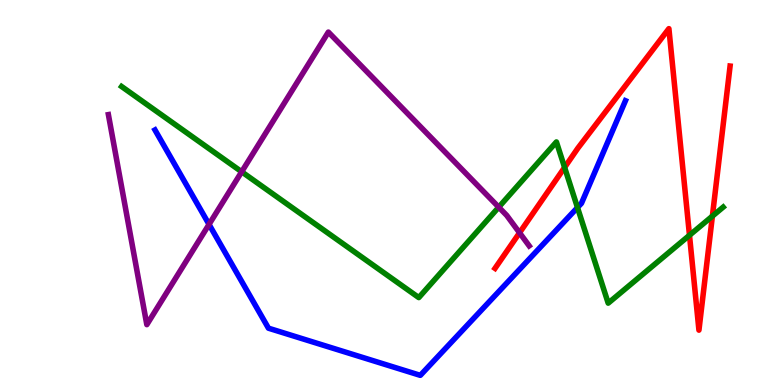[{'lines': ['blue', 'red'], 'intersections': []}, {'lines': ['green', 'red'], 'intersections': [{'x': 7.29, 'y': 5.65}, {'x': 8.9, 'y': 3.89}, {'x': 9.19, 'y': 4.39}]}, {'lines': ['purple', 'red'], 'intersections': [{'x': 6.7, 'y': 3.95}]}, {'lines': ['blue', 'green'], 'intersections': [{'x': 7.45, 'y': 4.61}]}, {'lines': ['blue', 'purple'], 'intersections': [{'x': 2.7, 'y': 4.17}]}, {'lines': ['green', 'purple'], 'intersections': [{'x': 3.12, 'y': 5.54}, {'x': 6.44, 'y': 4.62}]}]